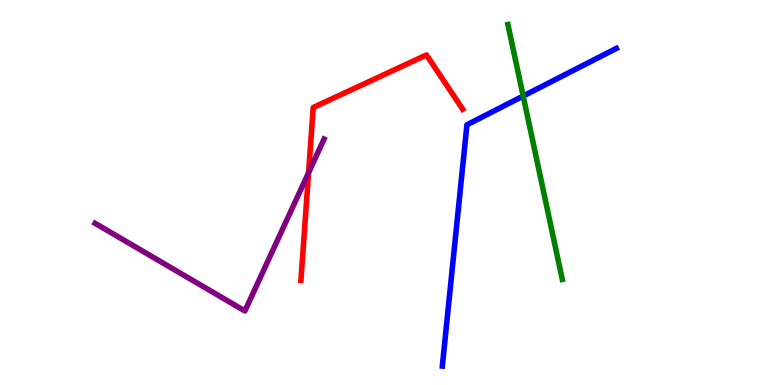[{'lines': ['blue', 'red'], 'intersections': []}, {'lines': ['green', 'red'], 'intersections': []}, {'lines': ['purple', 'red'], 'intersections': [{'x': 3.98, 'y': 5.51}]}, {'lines': ['blue', 'green'], 'intersections': [{'x': 6.75, 'y': 7.51}]}, {'lines': ['blue', 'purple'], 'intersections': []}, {'lines': ['green', 'purple'], 'intersections': []}]